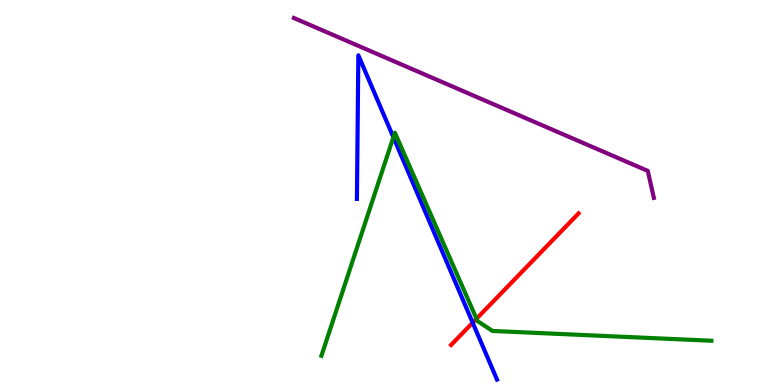[{'lines': ['blue', 'red'], 'intersections': [{'x': 6.1, 'y': 1.62}]}, {'lines': ['green', 'red'], 'intersections': [{'x': 6.15, 'y': 1.72}]}, {'lines': ['purple', 'red'], 'intersections': []}, {'lines': ['blue', 'green'], 'intersections': [{'x': 5.08, 'y': 6.44}]}, {'lines': ['blue', 'purple'], 'intersections': []}, {'lines': ['green', 'purple'], 'intersections': []}]